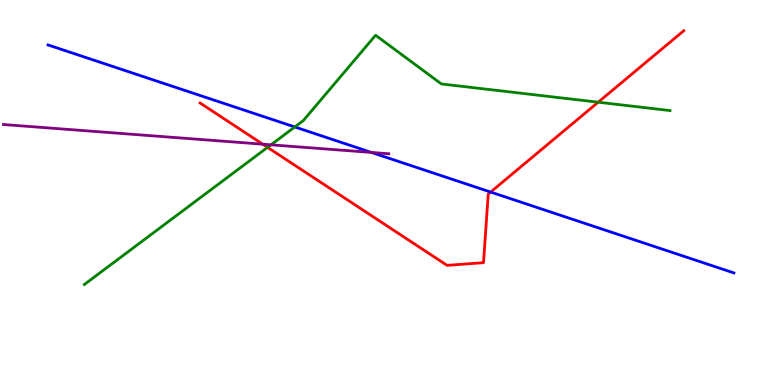[{'lines': ['blue', 'red'], 'intersections': [{'x': 6.33, 'y': 5.01}]}, {'lines': ['green', 'red'], 'intersections': [{'x': 3.45, 'y': 6.17}, {'x': 7.72, 'y': 7.35}]}, {'lines': ['purple', 'red'], 'intersections': [{'x': 3.39, 'y': 6.25}]}, {'lines': ['blue', 'green'], 'intersections': [{'x': 3.8, 'y': 6.7}]}, {'lines': ['blue', 'purple'], 'intersections': [{'x': 4.79, 'y': 6.04}]}, {'lines': ['green', 'purple'], 'intersections': [{'x': 3.5, 'y': 6.24}]}]